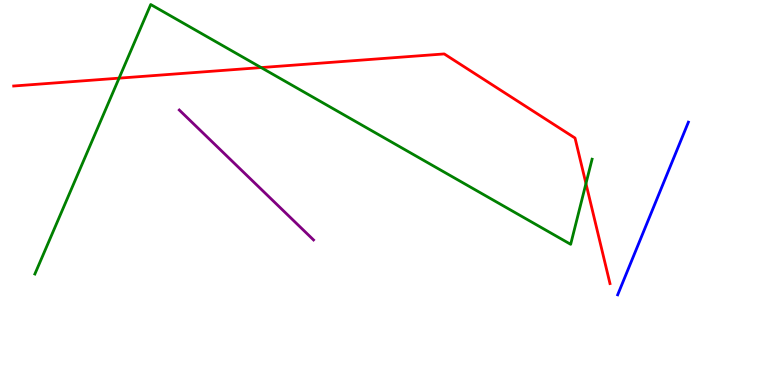[{'lines': ['blue', 'red'], 'intersections': []}, {'lines': ['green', 'red'], 'intersections': [{'x': 1.54, 'y': 7.97}, {'x': 3.37, 'y': 8.24}, {'x': 7.56, 'y': 5.23}]}, {'lines': ['purple', 'red'], 'intersections': []}, {'lines': ['blue', 'green'], 'intersections': []}, {'lines': ['blue', 'purple'], 'intersections': []}, {'lines': ['green', 'purple'], 'intersections': []}]